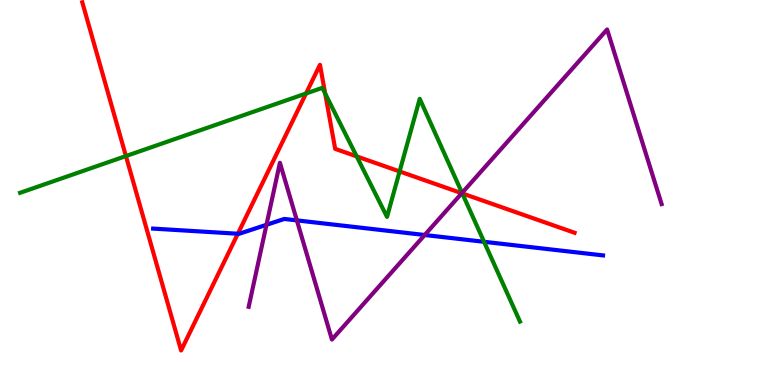[{'lines': ['blue', 'red'], 'intersections': [{'x': 3.07, 'y': 3.93}]}, {'lines': ['green', 'red'], 'intersections': [{'x': 1.62, 'y': 5.95}, {'x': 3.95, 'y': 7.57}, {'x': 4.2, 'y': 7.57}, {'x': 4.6, 'y': 5.94}, {'x': 5.16, 'y': 5.55}, {'x': 5.97, 'y': 4.98}]}, {'lines': ['purple', 'red'], 'intersections': [{'x': 5.96, 'y': 4.98}]}, {'lines': ['blue', 'green'], 'intersections': [{'x': 6.25, 'y': 3.72}]}, {'lines': ['blue', 'purple'], 'intersections': [{'x': 3.44, 'y': 4.16}, {'x': 3.83, 'y': 4.28}, {'x': 5.48, 'y': 3.9}]}, {'lines': ['green', 'purple'], 'intersections': [{'x': 5.96, 'y': 4.99}]}]